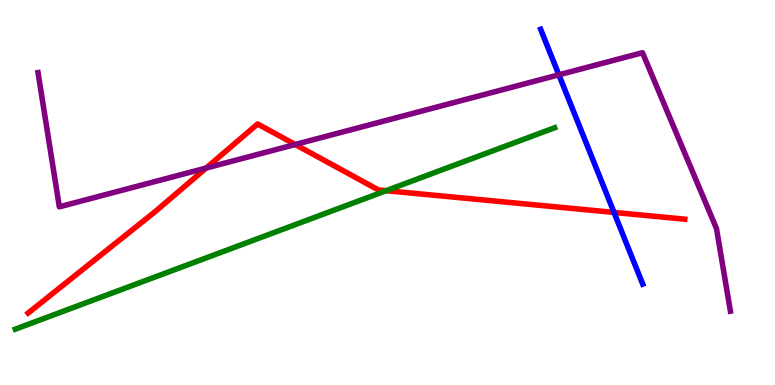[{'lines': ['blue', 'red'], 'intersections': [{'x': 7.92, 'y': 4.48}]}, {'lines': ['green', 'red'], 'intersections': [{'x': 4.98, 'y': 5.05}]}, {'lines': ['purple', 'red'], 'intersections': [{'x': 2.66, 'y': 5.64}, {'x': 3.81, 'y': 6.25}]}, {'lines': ['blue', 'green'], 'intersections': []}, {'lines': ['blue', 'purple'], 'intersections': [{'x': 7.21, 'y': 8.06}]}, {'lines': ['green', 'purple'], 'intersections': []}]